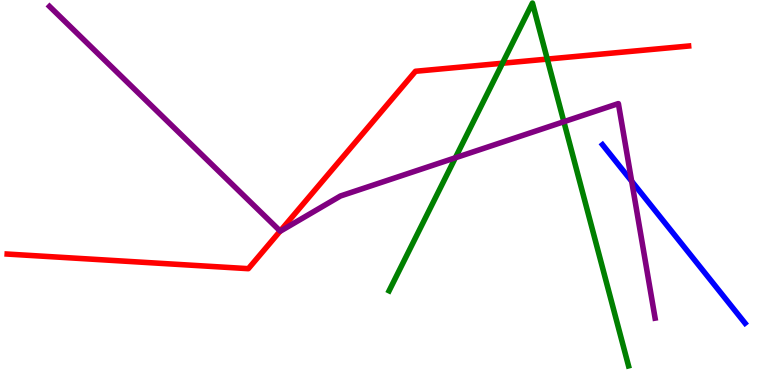[{'lines': ['blue', 'red'], 'intersections': []}, {'lines': ['green', 'red'], 'intersections': [{'x': 6.48, 'y': 8.36}, {'x': 7.06, 'y': 8.47}]}, {'lines': ['purple', 'red'], 'intersections': [{'x': 3.62, 'y': 4.0}]}, {'lines': ['blue', 'green'], 'intersections': []}, {'lines': ['blue', 'purple'], 'intersections': [{'x': 8.15, 'y': 5.29}]}, {'lines': ['green', 'purple'], 'intersections': [{'x': 5.88, 'y': 5.9}, {'x': 7.28, 'y': 6.84}]}]